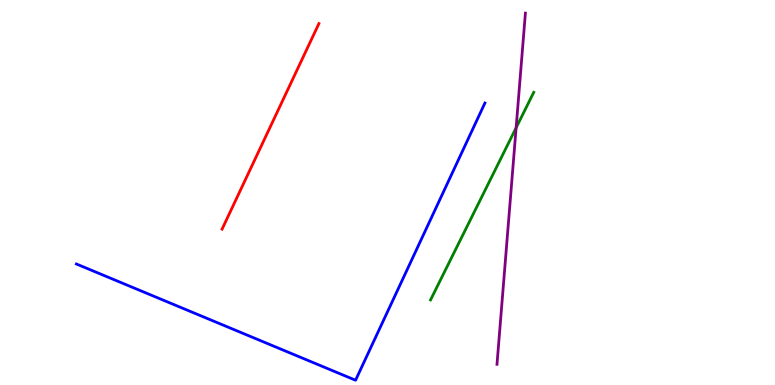[{'lines': ['blue', 'red'], 'intersections': []}, {'lines': ['green', 'red'], 'intersections': []}, {'lines': ['purple', 'red'], 'intersections': []}, {'lines': ['blue', 'green'], 'intersections': []}, {'lines': ['blue', 'purple'], 'intersections': []}, {'lines': ['green', 'purple'], 'intersections': [{'x': 6.66, 'y': 6.68}]}]